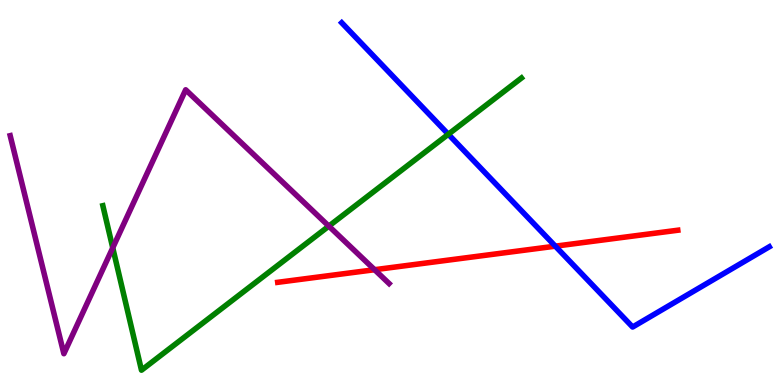[{'lines': ['blue', 'red'], 'intersections': [{'x': 7.17, 'y': 3.61}]}, {'lines': ['green', 'red'], 'intersections': []}, {'lines': ['purple', 'red'], 'intersections': [{'x': 4.83, 'y': 2.99}]}, {'lines': ['blue', 'green'], 'intersections': [{'x': 5.78, 'y': 6.51}]}, {'lines': ['blue', 'purple'], 'intersections': []}, {'lines': ['green', 'purple'], 'intersections': [{'x': 1.45, 'y': 3.56}, {'x': 4.24, 'y': 4.13}]}]